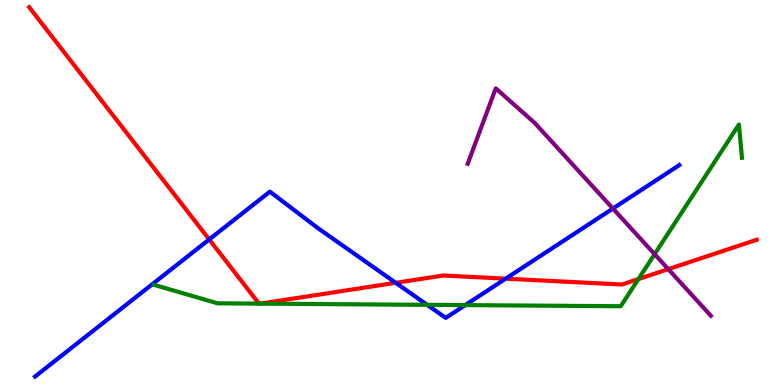[{'lines': ['blue', 'red'], 'intersections': [{'x': 2.7, 'y': 3.78}, {'x': 5.11, 'y': 2.65}, {'x': 6.52, 'y': 2.76}]}, {'lines': ['green', 'red'], 'intersections': [{'x': 3.34, 'y': 2.11}, {'x': 3.36, 'y': 2.11}, {'x': 8.24, 'y': 2.75}]}, {'lines': ['purple', 'red'], 'intersections': [{'x': 8.62, 'y': 3.01}]}, {'lines': ['blue', 'green'], 'intersections': [{'x': 5.51, 'y': 2.08}, {'x': 6.0, 'y': 2.08}]}, {'lines': ['blue', 'purple'], 'intersections': [{'x': 7.91, 'y': 4.58}]}, {'lines': ['green', 'purple'], 'intersections': [{'x': 8.45, 'y': 3.4}]}]